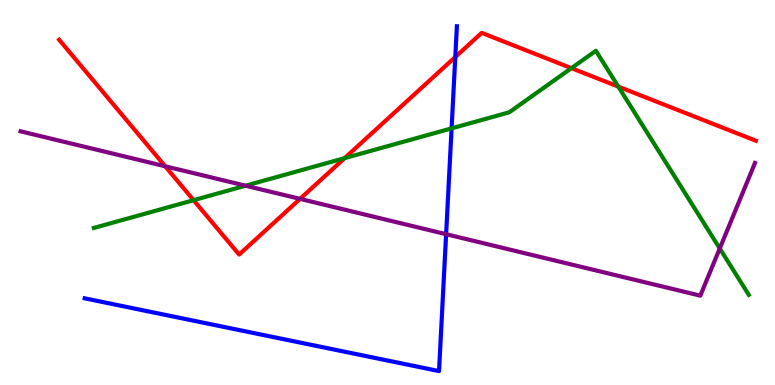[{'lines': ['blue', 'red'], 'intersections': [{'x': 5.87, 'y': 8.52}]}, {'lines': ['green', 'red'], 'intersections': [{'x': 2.5, 'y': 4.8}, {'x': 4.45, 'y': 5.89}, {'x': 7.37, 'y': 8.23}, {'x': 7.98, 'y': 7.75}]}, {'lines': ['purple', 'red'], 'intersections': [{'x': 2.13, 'y': 5.68}, {'x': 3.87, 'y': 4.83}]}, {'lines': ['blue', 'green'], 'intersections': [{'x': 5.83, 'y': 6.67}]}, {'lines': ['blue', 'purple'], 'intersections': [{'x': 5.76, 'y': 3.92}]}, {'lines': ['green', 'purple'], 'intersections': [{'x': 3.17, 'y': 5.18}, {'x': 9.29, 'y': 3.55}]}]